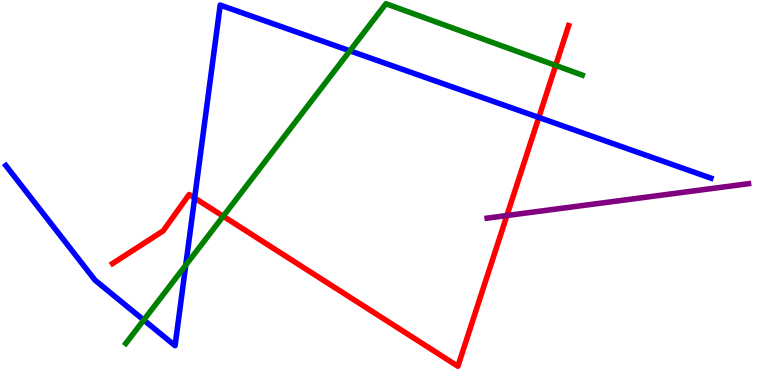[{'lines': ['blue', 'red'], 'intersections': [{'x': 2.51, 'y': 4.86}, {'x': 6.95, 'y': 6.95}]}, {'lines': ['green', 'red'], 'intersections': [{'x': 2.88, 'y': 4.38}, {'x': 7.17, 'y': 8.3}]}, {'lines': ['purple', 'red'], 'intersections': [{'x': 6.54, 'y': 4.4}]}, {'lines': ['blue', 'green'], 'intersections': [{'x': 1.85, 'y': 1.69}, {'x': 2.4, 'y': 3.11}, {'x': 4.51, 'y': 8.68}]}, {'lines': ['blue', 'purple'], 'intersections': []}, {'lines': ['green', 'purple'], 'intersections': []}]